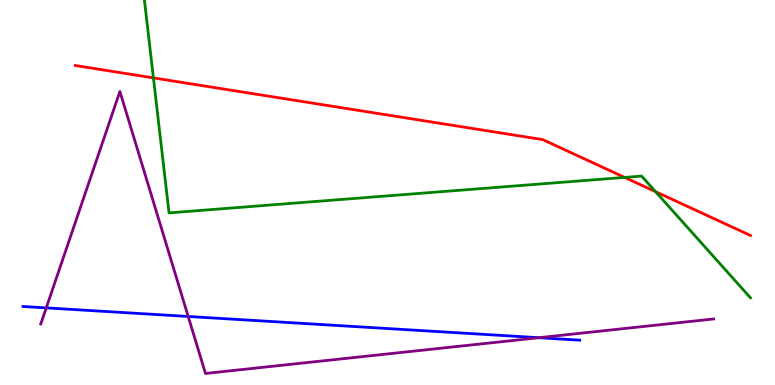[{'lines': ['blue', 'red'], 'intersections': []}, {'lines': ['green', 'red'], 'intersections': [{'x': 1.98, 'y': 7.98}, {'x': 8.06, 'y': 5.39}, {'x': 8.46, 'y': 5.02}]}, {'lines': ['purple', 'red'], 'intersections': []}, {'lines': ['blue', 'green'], 'intersections': []}, {'lines': ['blue', 'purple'], 'intersections': [{'x': 0.597, 'y': 2.0}, {'x': 2.43, 'y': 1.78}, {'x': 6.95, 'y': 1.23}]}, {'lines': ['green', 'purple'], 'intersections': []}]